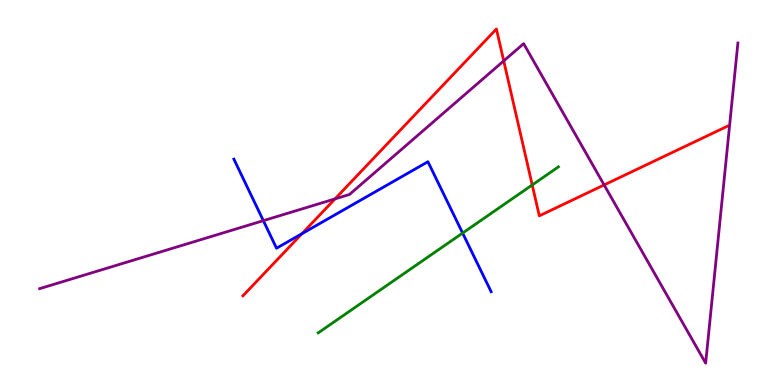[{'lines': ['blue', 'red'], 'intersections': [{'x': 3.9, 'y': 3.93}]}, {'lines': ['green', 'red'], 'intersections': [{'x': 6.87, 'y': 5.2}]}, {'lines': ['purple', 'red'], 'intersections': [{'x': 4.32, 'y': 4.83}, {'x': 6.5, 'y': 8.42}, {'x': 7.8, 'y': 5.2}]}, {'lines': ['blue', 'green'], 'intersections': [{'x': 5.97, 'y': 3.95}]}, {'lines': ['blue', 'purple'], 'intersections': [{'x': 3.4, 'y': 4.27}]}, {'lines': ['green', 'purple'], 'intersections': []}]